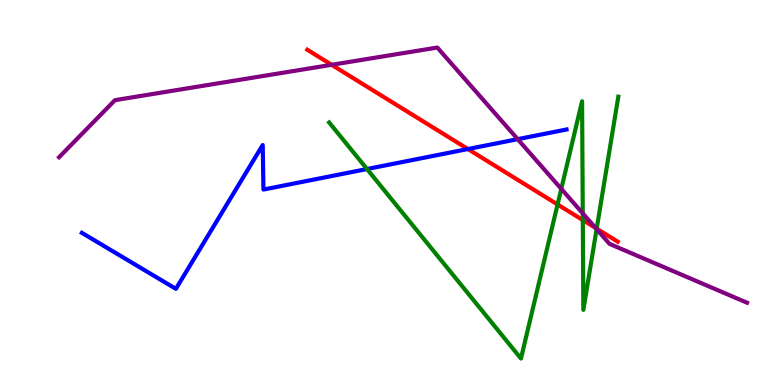[{'lines': ['blue', 'red'], 'intersections': [{'x': 6.04, 'y': 6.13}]}, {'lines': ['green', 'red'], 'intersections': [{'x': 7.19, 'y': 4.69}, {'x': 7.52, 'y': 4.28}, {'x': 7.7, 'y': 4.06}]}, {'lines': ['purple', 'red'], 'intersections': [{'x': 4.28, 'y': 8.32}, {'x': 7.69, 'y': 4.08}]}, {'lines': ['blue', 'green'], 'intersections': [{'x': 4.74, 'y': 5.61}]}, {'lines': ['blue', 'purple'], 'intersections': [{'x': 6.68, 'y': 6.39}]}, {'lines': ['green', 'purple'], 'intersections': [{'x': 7.24, 'y': 5.09}, {'x': 7.52, 'y': 4.46}, {'x': 7.7, 'y': 4.05}]}]